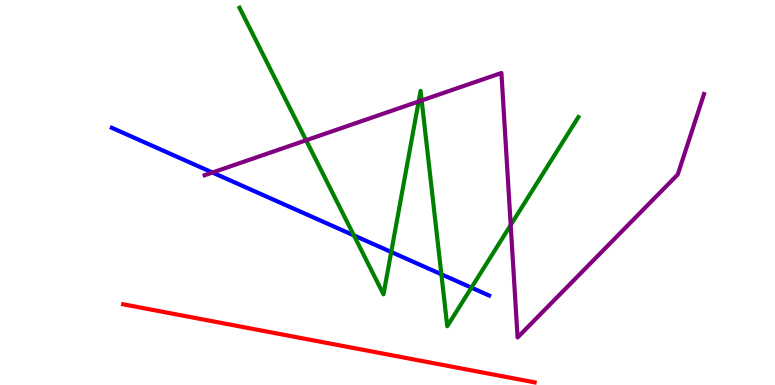[{'lines': ['blue', 'red'], 'intersections': []}, {'lines': ['green', 'red'], 'intersections': []}, {'lines': ['purple', 'red'], 'intersections': []}, {'lines': ['blue', 'green'], 'intersections': [{'x': 4.57, 'y': 3.89}, {'x': 5.05, 'y': 3.45}, {'x': 5.7, 'y': 2.88}, {'x': 6.08, 'y': 2.53}]}, {'lines': ['blue', 'purple'], 'intersections': [{'x': 2.74, 'y': 5.52}]}, {'lines': ['green', 'purple'], 'intersections': [{'x': 3.95, 'y': 6.36}, {'x': 5.4, 'y': 7.36}, {'x': 5.44, 'y': 7.39}, {'x': 6.59, 'y': 4.15}]}]